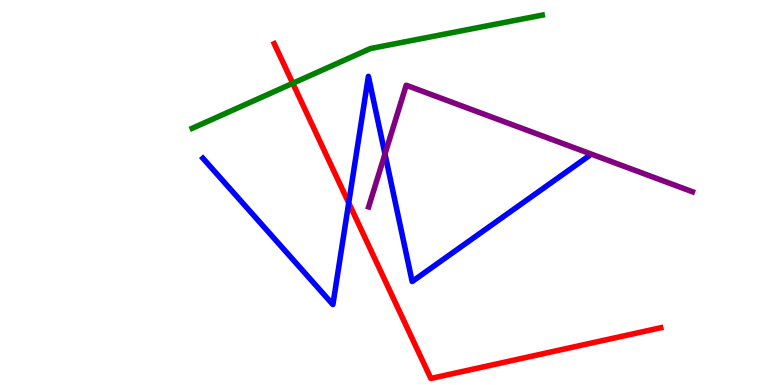[{'lines': ['blue', 'red'], 'intersections': [{'x': 4.5, 'y': 4.73}]}, {'lines': ['green', 'red'], 'intersections': [{'x': 3.78, 'y': 7.84}]}, {'lines': ['purple', 'red'], 'intersections': []}, {'lines': ['blue', 'green'], 'intersections': []}, {'lines': ['blue', 'purple'], 'intersections': [{'x': 4.97, 'y': 6.0}]}, {'lines': ['green', 'purple'], 'intersections': []}]